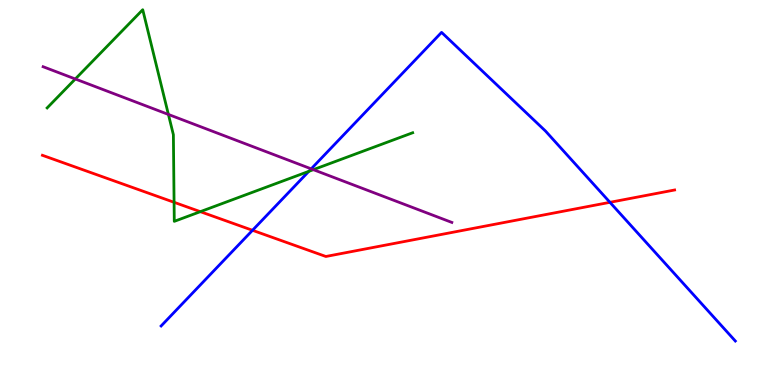[{'lines': ['blue', 'red'], 'intersections': [{'x': 3.26, 'y': 4.02}, {'x': 7.87, 'y': 4.74}]}, {'lines': ['green', 'red'], 'intersections': [{'x': 2.25, 'y': 4.75}, {'x': 2.58, 'y': 4.5}]}, {'lines': ['purple', 'red'], 'intersections': []}, {'lines': ['blue', 'green'], 'intersections': [{'x': 3.98, 'y': 5.55}]}, {'lines': ['blue', 'purple'], 'intersections': [{'x': 4.02, 'y': 5.61}]}, {'lines': ['green', 'purple'], 'intersections': [{'x': 0.972, 'y': 7.95}, {'x': 2.17, 'y': 7.03}, {'x': 4.04, 'y': 5.59}]}]